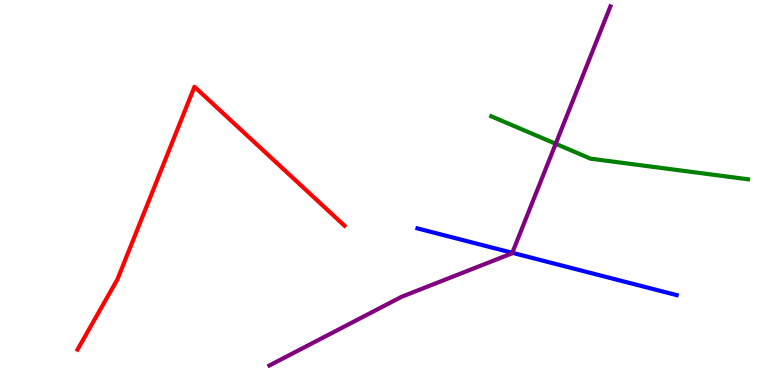[{'lines': ['blue', 'red'], 'intersections': []}, {'lines': ['green', 'red'], 'intersections': []}, {'lines': ['purple', 'red'], 'intersections': []}, {'lines': ['blue', 'green'], 'intersections': []}, {'lines': ['blue', 'purple'], 'intersections': [{'x': 6.61, 'y': 3.43}]}, {'lines': ['green', 'purple'], 'intersections': [{'x': 7.17, 'y': 6.27}]}]